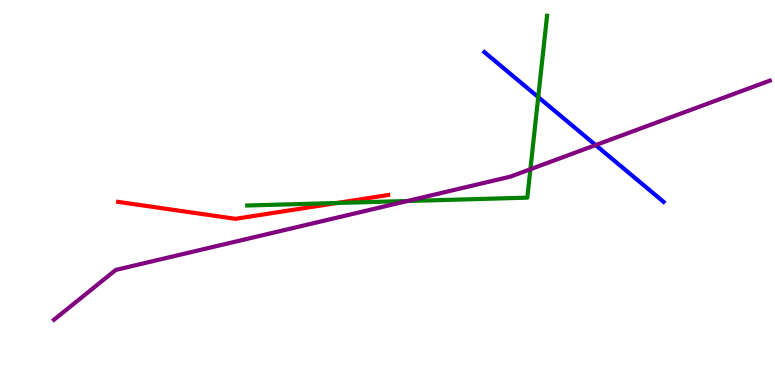[{'lines': ['blue', 'red'], 'intersections': []}, {'lines': ['green', 'red'], 'intersections': [{'x': 4.35, 'y': 4.73}]}, {'lines': ['purple', 'red'], 'intersections': []}, {'lines': ['blue', 'green'], 'intersections': [{'x': 6.94, 'y': 7.48}]}, {'lines': ['blue', 'purple'], 'intersections': [{'x': 7.69, 'y': 6.23}]}, {'lines': ['green', 'purple'], 'intersections': [{'x': 5.26, 'y': 4.78}, {'x': 6.84, 'y': 5.6}]}]